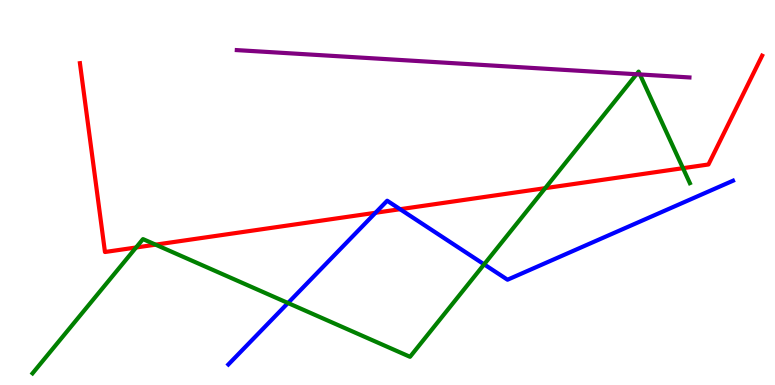[{'lines': ['blue', 'red'], 'intersections': [{'x': 4.85, 'y': 4.47}, {'x': 5.16, 'y': 4.57}]}, {'lines': ['green', 'red'], 'intersections': [{'x': 1.76, 'y': 3.57}, {'x': 2.01, 'y': 3.65}, {'x': 7.03, 'y': 5.11}, {'x': 8.81, 'y': 5.63}]}, {'lines': ['purple', 'red'], 'intersections': []}, {'lines': ['blue', 'green'], 'intersections': [{'x': 3.72, 'y': 2.13}, {'x': 6.25, 'y': 3.13}]}, {'lines': ['blue', 'purple'], 'intersections': []}, {'lines': ['green', 'purple'], 'intersections': [{'x': 8.21, 'y': 8.07}, {'x': 8.26, 'y': 8.07}]}]